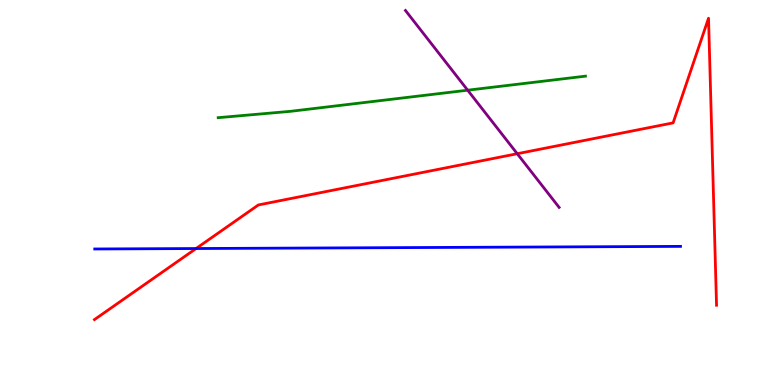[{'lines': ['blue', 'red'], 'intersections': [{'x': 2.53, 'y': 3.54}]}, {'lines': ['green', 'red'], 'intersections': []}, {'lines': ['purple', 'red'], 'intersections': [{'x': 6.67, 'y': 6.01}]}, {'lines': ['blue', 'green'], 'intersections': []}, {'lines': ['blue', 'purple'], 'intersections': []}, {'lines': ['green', 'purple'], 'intersections': [{'x': 6.03, 'y': 7.66}]}]